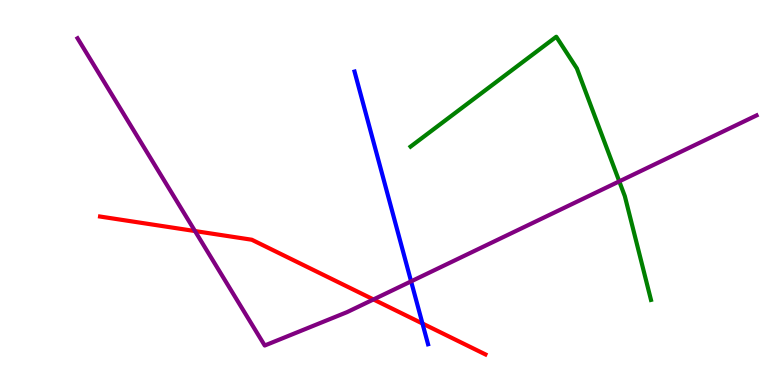[{'lines': ['blue', 'red'], 'intersections': [{'x': 5.45, 'y': 1.6}]}, {'lines': ['green', 'red'], 'intersections': []}, {'lines': ['purple', 'red'], 'intersections': [{'x': 2.52, 'y': 4.0}, {'x': 4.82, 'y': 2.22}]}, {'lines': ['blue', 'green'], 'intersections': []}, {'lines': ['blue', 'purple'], 'intersections': [{'x': 5.3, 'y': 2.69}]}, {'lines': ['green', 'purple'], 'intersections': [{'x': 7.99, 'y': 5.29}]}]